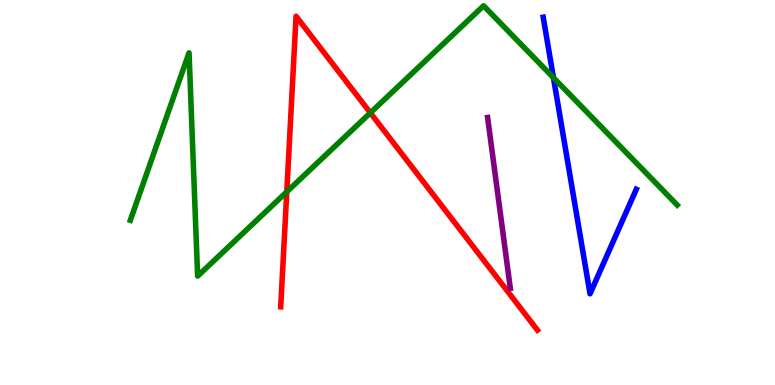[{'lines': ['blue', 'red'], 'intersections': []}, {'lines': ['green', 'red'], 'intersections': [{'x': 3.7, 'y': 5.02}, {'x': 4.78, 'y': 7.07}]}, {'lines': ['purple', 'red'], 'intersections': []}, {'lines': ['blue', 'green'], 'intersections': [{'x': 7.14, 'y': 7.98}]}, {'lines': ['blue', 'purple'], 'intersections': []}, {'lines': ['green', 'purple'], 'intersections': []}]